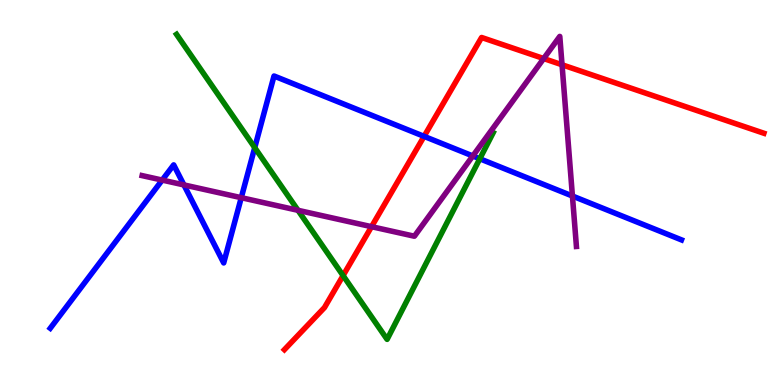[{'lines': ['blue', 'red'], 'intersections': [{'x': 5.47, 'y': 6.46}]}, {'lines': ['green', 'red'], 'intersections': [{'x': 4.43, 'y': 2.84}]}, {'lines': ['purple', 'red'], 'intersections': [{'x': 4.79, 'y': 4.11}, {'x': 7.02, 'y': 8.48}, {'x': 7.25, 'y': 8.32}]}, {'lines': ['blue', 'green'], 'intersections': [{'x': 3.29, 'y': 6.17}, {'x': 6.19, 'y': 5.88}]}, {'lines': ['blue', 'purple'], 'intersections': [{'x': 2.09, 'y': 5.32}, {'x': 2.37, 'y': 5.2}, {'x': 3.11, 'y': 4.87}, {'x': 6.1, 'y': 5.95}, {'x': 7.39, 'y': 4.91}]}, {'lines': ['green', 'purple'], 'intersections': [{'x': 3.85, 'y': 4.54}]}]